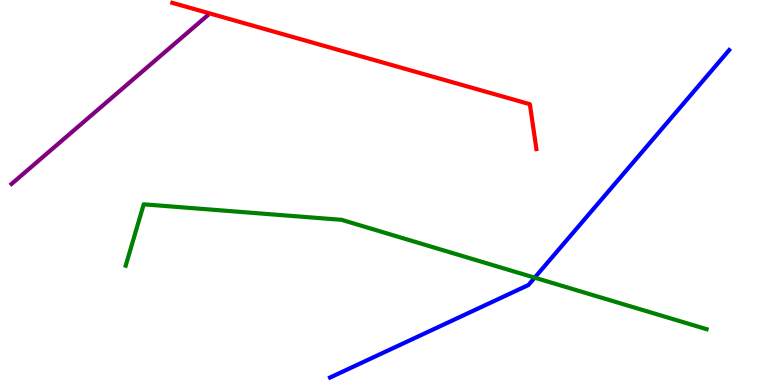[{'lines': ['blue', 'red'], 'intersections': []}, {'lines': ['green', 'red'], 'intersections': []}, {'lines': ['purple', 'red'], 'intersections': []}, {'lines': ['blue', 'green'], 'intersections': [{'x': 6.9, 'y': 2.79}]}, {'lines': ['blue', 'purple'], 'intersections': []}, {'lines': ['green', 'purple'], 'intersections': []}]